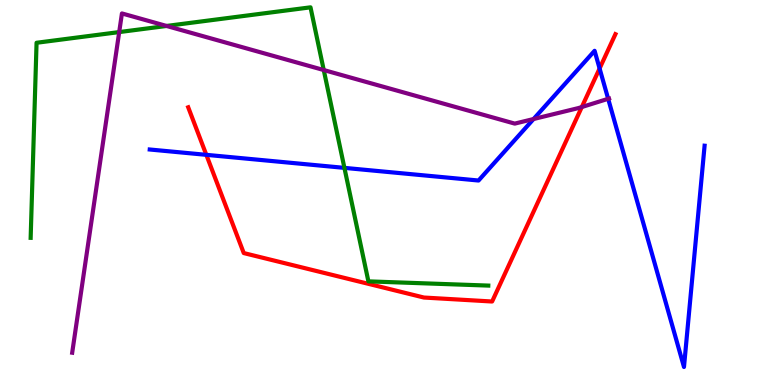[{'lines': ['blue', 'red'], 'intersections': [{'x': 2.66, 'y': 5.98}, {'x': 7.74, 'y': 8.22}]}, {'lines': ['green', 'red'], 'intersections': []}, {'lines': ['purple', 'red'], 'intersections': [{'x': 7.51, 'y': 7.22}]}, {'lines': ['blue', 'green'], 'intersections': [{'x': 4.44, 'y': 5.64}]}, {'lines': ['blue', 'purple'], 'intersections': [{'x': 6.88, 'y': 6.91}, {'x': 7.85, 'y': 7.43}]}, {'lines': ['green', 'purple'], 'intersections': [{'x': 1.54, 'y': 9.17}, {'x': 2.15, 'y': 9.33}, {'x': 4.18, 'y': 8.18}]}]